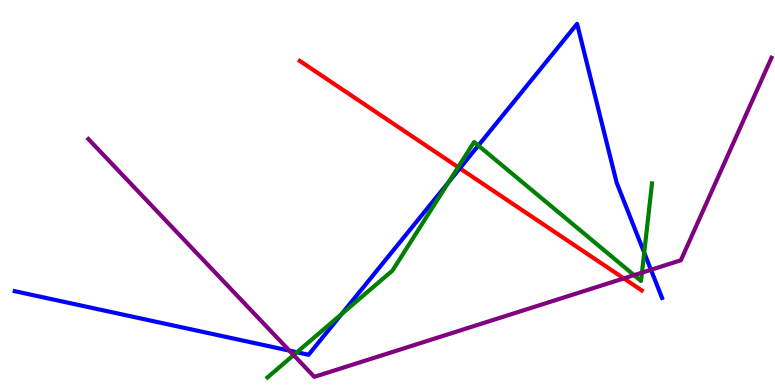[{'lines': ['blue', 'red'], 'intersections': [{'x': 5.93, 'y': 5.63}]}, {'lines': ['green', 'red'], 'intersections': [{'x': 5.91, 'y': 5.66}]}, {'lines': ['purple', 'red'], 'intersections': [{'x': 8.05, 'y': 2.77}]}, {'lines': ['blue', 'green'], 'intersections': [{'x': 3.83, 'y': 0.851}, {'x': 4.41, 'y': 1.84}, {'x': 5.79, 'y': 5.27}, {'x': 6.17, 'y': 6.22}, {'x': 8.31, 'y': 3.44}]}, {'lines': ['blue', 'purple'], 'intersections': [{'x': 3.73, 'y': 0.893}, {'x': 8.4, 'y': 2.99}]}, {'lines': ['green', 'purple'], 'intersections': [{'x': 3.79, 'y': 0.777}, {'x': 8.18, 'y': 2.85}, {'x': 8.28, 'y': 2.92}]}]